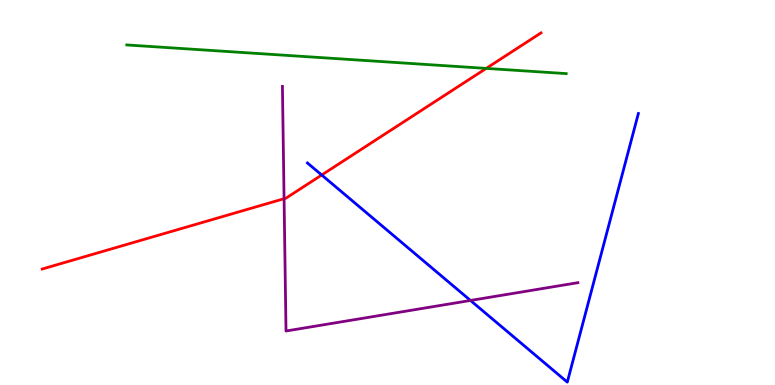[{'lines': ['blue', 'red'], 'intersections': [{'x': 4.15, 'y': 5.45}]}, {'lines': ['green', 'red'], 'intersections': [{'x': 6.27, 'y': 8.22}]}, {'lines': ['purple', 'red'], 'intersections': [{'x': 3.67, 'y': 4.84}]}, {'lines': ['blue', 'green'], 'intersections': []}, {'lines': ['blue', 'purple'], 'intersections': [{'x': 6.07, 'y': 2.2}]}, {'lines': ['green', 'purple'], 'intersections': []}]